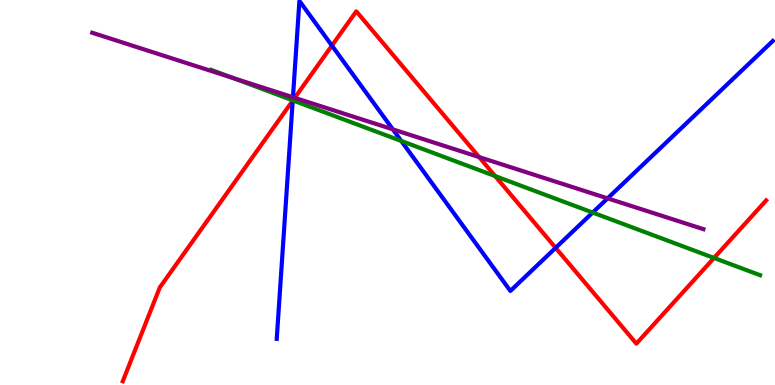[{'lines': ['blue', 'red'], 'intersections': [{'x': 3.78, 'y': 7.39}, {'x': 4.28, 'y': 8.82}, {'x': 7.17, 'y': 3.56}]}, {'lines': ['green', 'red'], 'intersections': [{'x': 3.78, 'y': 7.39}, {'x': 6.39, 'y': 5.43}, {'x': 9.21, 'y': 3.3}]}, {'lines': ['purple', 'red'], 'intersections': [{'x': 3.8, 'y': 7.46}, {'x': 6.18, 'y': 5.92}]}, {'lines': ['blue', 'green'], 'intersections': [{'x': 3.78, 'y': 7.39}, {'x': 5.18, 'y': 6.34}, {'x': 7.65, 'y': 4.48}]}, {'lines': ['blue', 'purple'], 'intersections': [{'x': 3.78, 'y': 7.47}, {'x': 5.07, 'y': 6.64}, {'x': 7.84, 'y': 4.85}]}, {'lines': ['green', 'purple'], 'intersections': [{'x': 3.0, 'y': 7.98}]}]